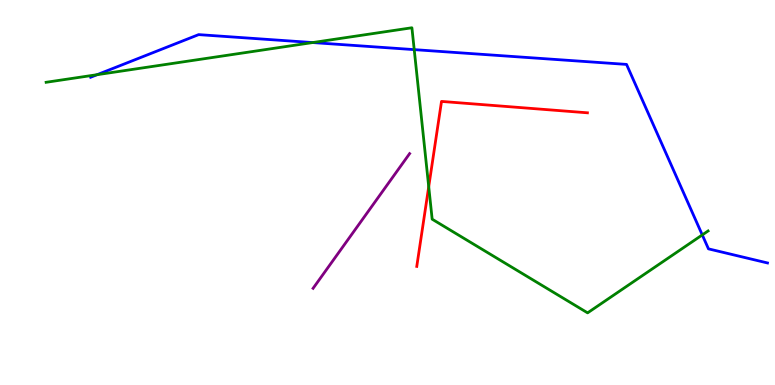[{'lines': ['blue', 'red'], 'intersections': []}, {'lines': ['green', 'red'], 'intersections': [{'x': 5.53, 'y': 5.15}]}, {'lines': ['purple', 'red'], 'intersections': []}, {'lines': ['blue', 'green'], 'intersections': [{'x': 1.25, 'y': 8.06}, {'x': 4.03, 'y': 8.89}, {'x': 5.34, 'y': 8.71}, {'x': 9.06, 'y': 3.9}]}, {'lines': ['blue', 'purple'], 'intersections': []}, {'lines': ['green', 'purple'], 'intersections': []}]